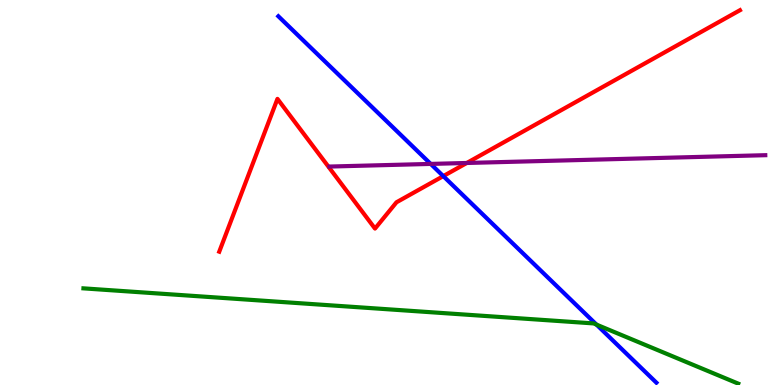[{'lines': ['blue', 'red'], 'intersections': [{'x': 5.72, 'y': 5.43}]}, {'lines': ['green', 'red'], 'intersections': []}, {'lines': ['purple', 'red'], 'intersections': [{'x': 6.02, 'y': 5.77}]}, {'lines': ['blue', 'green'], 'intersections': [{'x': 7.7, 'y': 1.57}]}, {'lines': ['blue', 'purple'], 'intersections': [{'x': 5.56, 'y': 5.74}]}, {'lines': ['green', 'purple'], 'intersections': []}]